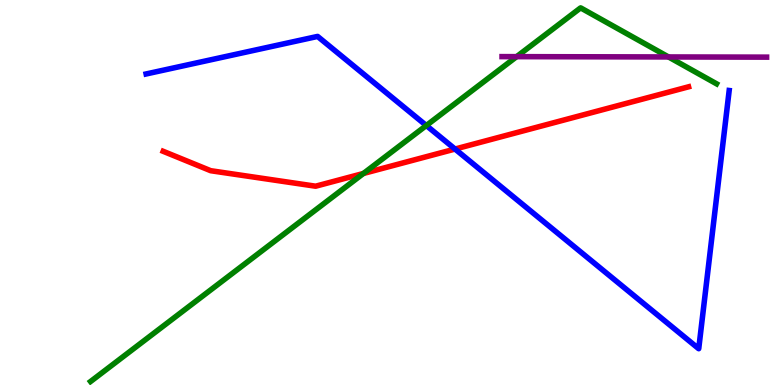[{'lines': ['blue', 'red'], 'intersections': [{'x': 5.87, 'y': 6.13}]}, {'lines': ['green', 'red'], 'intersections': [{'x': 4.69, 'y': 5.49}]}, {'lines': ['purple', 'red'], 'intersections': []}, {'lines': ['blue', 'green'], 'intersections': [{'x': 5.5, 'y': 6.74}]}, {'lines': ['blue', 'purple'], 'intersections': []}, {'lines': ['green', 'purple'], 'intersections': [{'x': 6.67, 'y': 8.53}, {'x': 8.63, 'y': 8.52}]}]